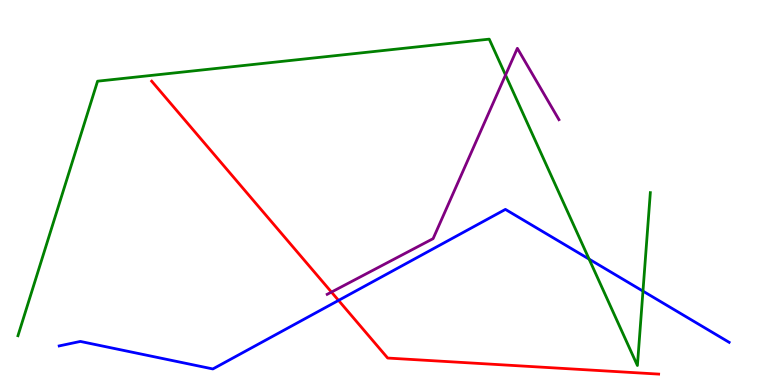[{'lines': ['blue', 'red'], 'intersections': [{'x': 4.37, 'y': 2.2}]}, {'lines': ['green', 'red'], 'intersections': []}, {'lines': ['purple', 'red'], 'intersections': [{'x': 4.28, 'y': 2.41}]}, {'lines': ['blue', 'green'], 'intersections': [{'x': 7.6, 'y': 3.27}, {'x': 8.3, 'y': 2.44}]}, {'lines': ['blue', 'purple'], 'intersections': []}, {'lines': ['green', 'purple'], 'intersections': [{'x': 6.52, 'y': 8.05}]}]